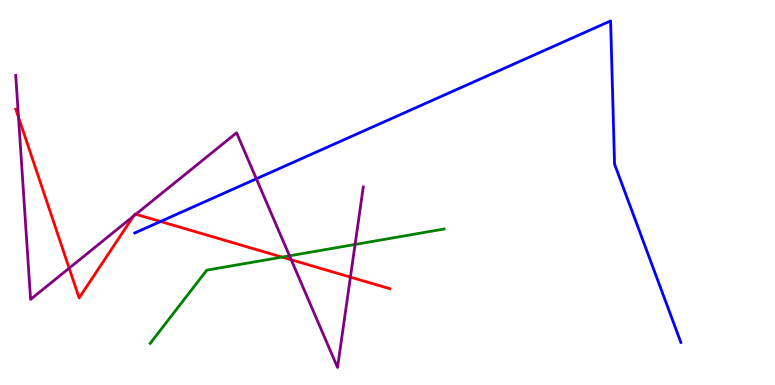[{'lines': ['blue', 'red'], 'intersections': [{'x': 2.07, 'y': 4.25}]}, {'lines': ['green', 'red'], 'intersections': [{'x': 3.64, 'y': 3.32}]}, {'lines': ['purple', 'red'], 'intersections': [{'x': 0.239, 'y': 6.95}, {'x': 0.892, 'y': 3.03}, {'x': 1.72, 'y': 4.39}, {'x': 1.75, 'y': 4.43}, {'x': 3.76, 'y': 3.25}, {'x': 4.52, 'y': 2.8}]}, {'lines': ['blue', 'green'], 'intersections': []}, {'lines': ['blue', 'purple'], 'intersections': [{'x': 3.31, 'y': 5.36}]}, {'lines': ['green', 'purple'], 'intersections': [{'x': 3.74, 'y': 3.36}, {'x': 4.58, 'y': 3.65}]}]